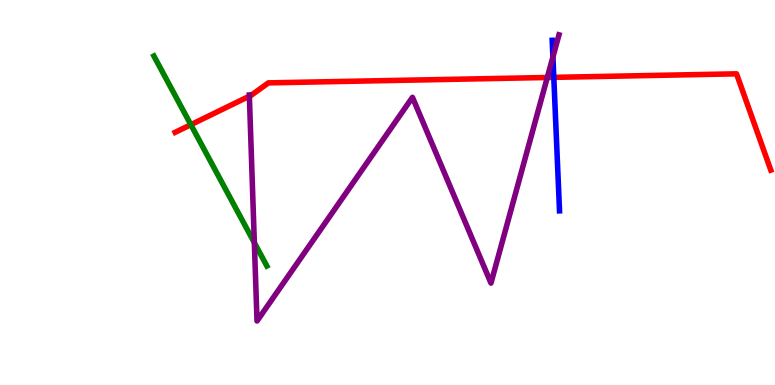[{'lines': ['blue', 'red'], 'intersections': [{'x': 7.15, 'y': 7.99}]}, {'lines': ['green', 'red'], 'intersections': [{'x': 2.46, 'y': 6.76}]}, {'lines': ['purple', 'red'], 'intersections': [{'x': 3.22, 'y': 7.5}, {'x': 7.06, 'y': 7.99}]}, {'lines': ['blue', 'green'], 'intersections': []}, {'lines': ['blue', 'purple'], 'intersections': [{'x': 7.13, 'y': 8.52}]}, {'lines': ['green', 'purple'], 'intersections': [{'x': 3.28, 'y': 3.7}]}]